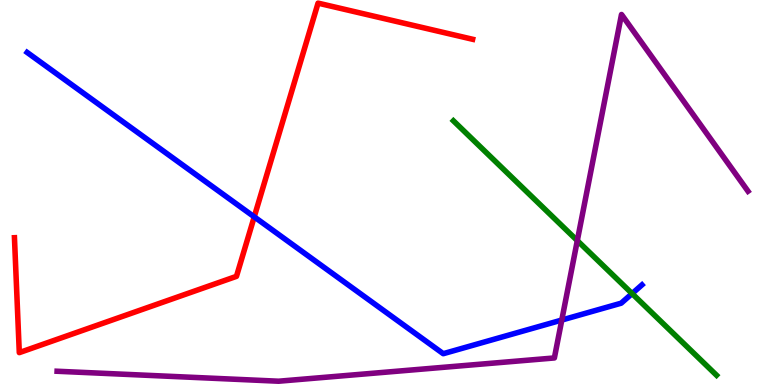[{'lines': ['blue', 'red'], 'intersections': [{'x': 3.28, 'y': 4.37}]}, {'lines': ['green', 'red'], 'intersections': []}, {'lines': ['purple', 'red'], 'intersections': []}, {'lines': ['blue', 'green'], 'intersections': [{'x': 8.16, 'y': 2.37}]}, {'lines': ['blue', 'purple'], 'intersections': [{'x': 7.25, 'y': 1.69}]}, {'lines': ['green', 'purple'], 'intersections': [{'x': 7.45, 'y': 3.75}]}]